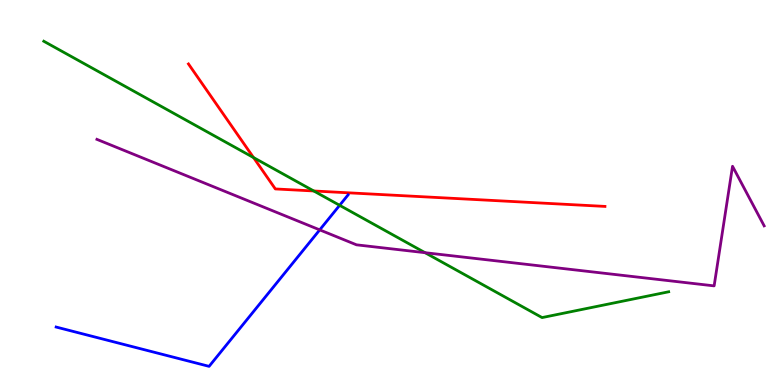[{'lines': ['blue', 'red'], 'intersections': []}, {'lines': ['green', 'red'], 'intersections': [{'x': 3.27, 'y': 5.91}, {'x': 4.05, 'y': 5.04}]}, {'lines': ['purple', 'red'], 'intersections': []}, {'lines': ['blue', 'green'], 'intersections': [{'x': 4.38, 'y': 4.67}]}, {'lines': ['blue', 'purple'], 'intersections': [{'x': 4.13, 'y': 4.03}]}, {'lines': ['green', 'purple'], 'intersections': [{'x': 5.48, 'y': 3.44}]}]